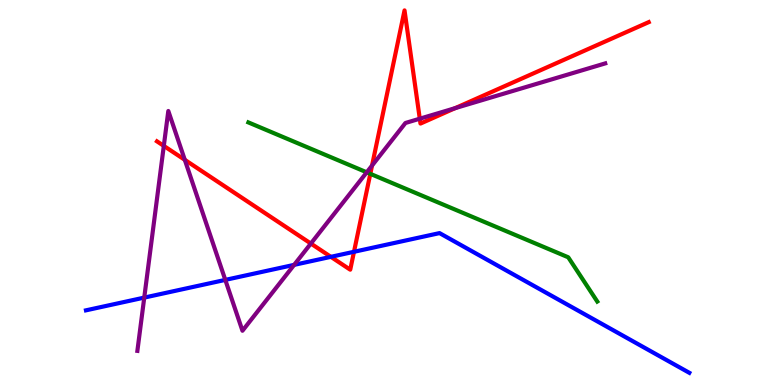[{'lines': ['blue', 'red'], 'intersections': [{'x': 4.27, 'y': 3.33}, {'x': 4.57, 'y': 3.46}]}, {'lines': ['green', 'red'], 'intersections': [{'x': 4.78, 'y': 5.48}]}, {'lines': ['purple', 'red'], 'intersections': [{'x': 2.11, 'y': 6.21}, {'x': 2.38, 'y': 5.85}, {'x': 4.01, 'y': 3.67}, {'x': 4.8, 'y': 5.7}, {'x': 5.42, 'y': 6.92}, {'x': 5.87, 'y': 7.19}]}, {'lines': ['blue', 'green'], 'intersections': []}, {'lines': ['blue', 'purple'], 'intersections': [{'x': 1.86, 'y': 2.27}, {'x': 2.91, 'y': 2.73}, {'x': 3.8, 'y': 3.12}]}, {'lines': ['green', 'purple'], 'intersections': [{'x': 4.73, 'y': 5.52}]}]